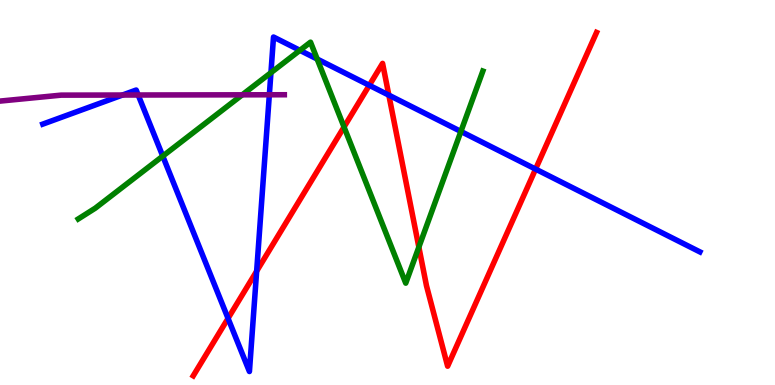[{'lines': ['blue', 'red'], 'intersections': [{'x': 2.94, 'y': 1.73}, {'x': 3.31, 'y': 2.96}, {'x': 4.77, 'y': 7.78}, {'x': 5.02, 'y': 7.53}, {'x': 6.91, 'y': 5.61}]}, {'lines': ['green', 'red'], 'intersections': [{'x': 4.44, 'y': 6.7}, {'x': 5.4, 'y': 3.58}]}, {'lines': ['purple', 'red'], 'intersections': []}, {'lines': ['blue', 'green'], 'intersections': [{'x': 2.1, 'y': 5.94}, {'x': 3.5, 'y': 8.11}, {'x': 3.87, 'y': 8.69}, {'x': 4.09, 'y': 8.47}, {'x': 5.95, 'y': 6.59}]}, {'lines': ['blue', 'purple'], 'intersections': [{'x': 1.58, 'y': 7.53}, {'x': 1.78, 'y': 7.53}, {'x': 3.48, 'y': 7.54}]}, {'lines': ['green', 'purple'], 'intersections': [{'x': 3.13, 'y': 7.54}]}]